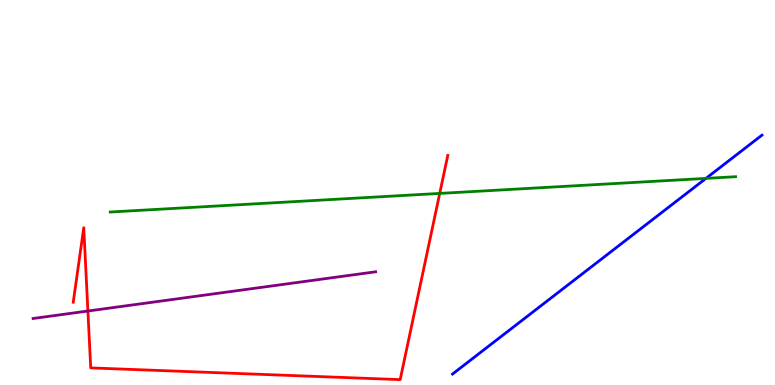[{'lines': ['blue', 'red'], 'intersections': []}, {'lines': ['green', 'red'], 'intersections': [{'x': 5.67, 'y': 4.98}]}, {'lines': ['purple', 'red'], 'intersections': [{'x': 1.13, 'y': 1.92}]}, {'lines': ['blue', 'green'], 'intersections': [{'x': 9.11, 'y': 5.37}]}, {'lines': ['blue', 'purple'], 'intersections': []}, {'lines': ['green', 'purple'], 'intersections': []}]